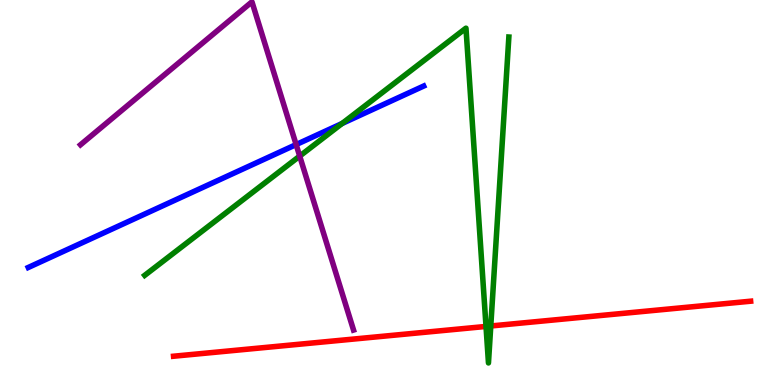[{'lines': ['blue', 'red'], 'intersections': []}, {'lines': ['green', 'red'], 'intersections': [{'x': 6.27, 'y': 1.52}, {'x': 6.33, 'y': 1.53}]}, {'lines': ['purple', 'red'], 'intersections': []}, {'lines': ['blue', 'green'], 'intersections': [{'x': 4.41, 'y': 6.79}]}, {'lines': ['blue', 'purple'], 'intersections': [{'x': 3.82, 'y': 6.24}]}, {'lines': ['green', 'purple'], 'intersections': [{'x': 3.87, 'y': 5.95}]}]